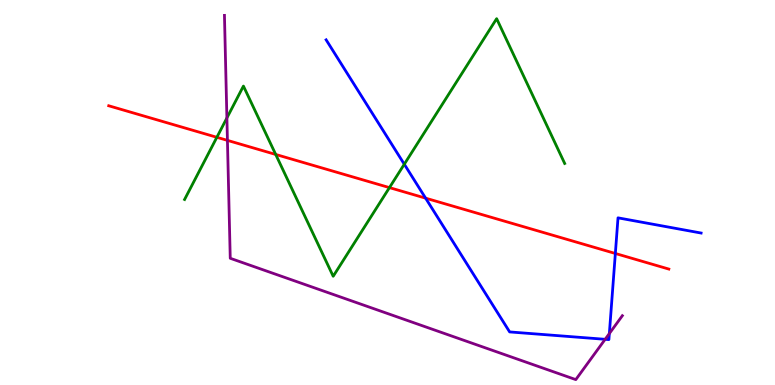[{'lines': ['blue', 'red'], 'intersections': [{'x': 5.49, 'y': 4.85}, {'x': 7.94, 'y': 3.42}]}, {'lines': ['green', 'red'], 'intersections': [{'x': 2.8, 'y': 6.43}, {'x': 3.56, 'y': 5.99}, {'x': 5.03, 'y': 5.13}]}, {'lines': ['purple', 'red'], 'intersections': [{'x': 2.93, 'y': 6.35}]}, {'lines': ['blue', 'green'], 'intersections': [{'x': 5.22, 'y': 5.73}]}, {'lines': ['blue', 'purple'], 'intersections': [{'x': 7.81, 'y': 1.19}, {'x': 7.86, 'y': 1.34}]}, {'lines': ['green', 'purple'], 'intersections': [{'x': 2.93, 'y': 6.94}]}]